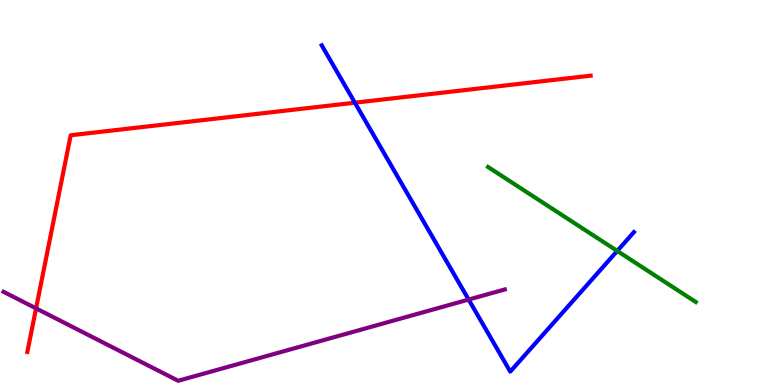[{'lines': ['blue', 'red'], 'intersections': [{'x': 4.58, 'y': 7.33}]}, {'lines': ['green', 'red'], 'intersections': []}, {'lines': ['purple', 'red'], 'intersections': [{'x': 0.465, 'y': 1.99}]}, {'lines': ['blue', 'green'], 'intersections': [{'x': 7.96, 'y': 3.48}]}, {'lines': ['blue', 'purple'], 'intersections': [{'x': 6.05, 'y': 2.22}]}, {'lines': ['green', 'purple'], 'intersections': []}]